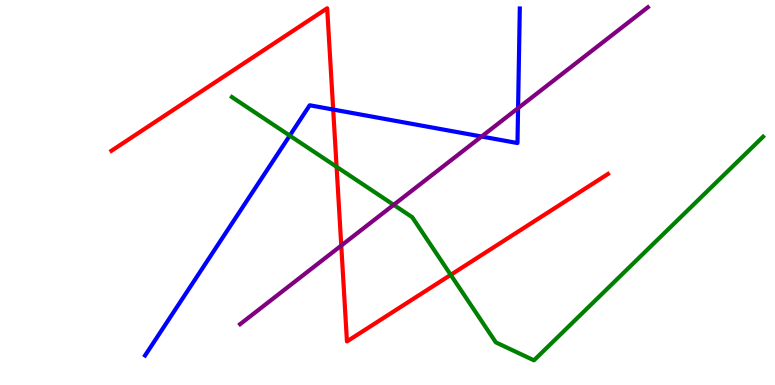[{'lines': ['blue', 'red'], 'intersections': [{'x': 4.3, 'y': 7.15}]}, {'lines': ['green', 'red'], 'intersections': [{'x': 4.34, 'y': 5.67}, {'x': 5.82, 'y': 2.86}]}, {'lines': ['purple', 'red'], 'intersections': [{'x': 4.4, 'y': 3.62}]}, {'lines': ['blue', 'green'], 'intersections': [{'x': 3.74, 'y': 6.48}]}, {'lines': ['blue', 'purple'], 'intersections': [{'x': 6.21, 'y': 6.45}, {'x': 6.68, 'y': 7.19}]}, {'lines': ['green', 'purple'], 'intersections': [{'x': 5.08, 'y': 4.68}]}]